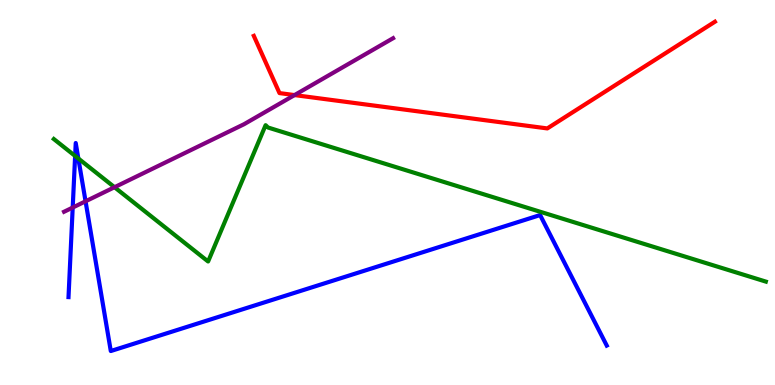[{'lines': ['blue', 'red'], 'intersections': []}, {'lines': ['green', 'red'], 'intersections': []}, {'lines': ['purple', 'red'], 'intersections': [{'x': 3.8, 'y': 7.53}]}, {'lines': ['blue', 'green'], 'intersections': [{'x': 0.969, 'y': 5.95}, {'x': 1.01, 'y': 5.88}]}, {'lines': ['blue', 'purple'], 'intersections': [{'x': 0.938, 'y': 4.61}, {'x': 1.1, 'y': 4.77}]}, {'lines': ['green', 'purple'], 'intersections': [{'x': 1.48, 'y': 5.14}]}]